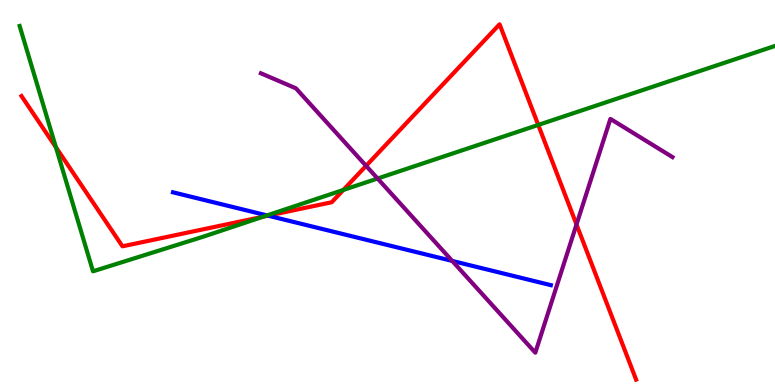[{'lines': ['blue', 'red'], 'intersections': [{'x': 3.46, 'y': 4.4}]}, {'lines': ['green', 'red'], 'intersections': [{'x': 0.721, 'y': 6.17}, {'x': 3.4, 'y': 4.37}, {'x': 4.43, 'y': 5.07}, {'x': 6.95, 'y': 6.76}]}, {'lines': ['purple', 'red'], 'intersections': [{'x': 4.72, 'y': 5.69}, {'x': 7.44, 'y': 4.17}]}, {'lines': ['blue', 'green'], 'intersections': [{'x': 3.45, 'y': 4.4}]}, {'lines': ['blue', 'purple'], 'intersections': [{'x': 5.84, 'y': 3.22}]}, {'lines': ['green', 'purple'], 'intersections': [{'x': 4.87, 'y': 5.36}]}]